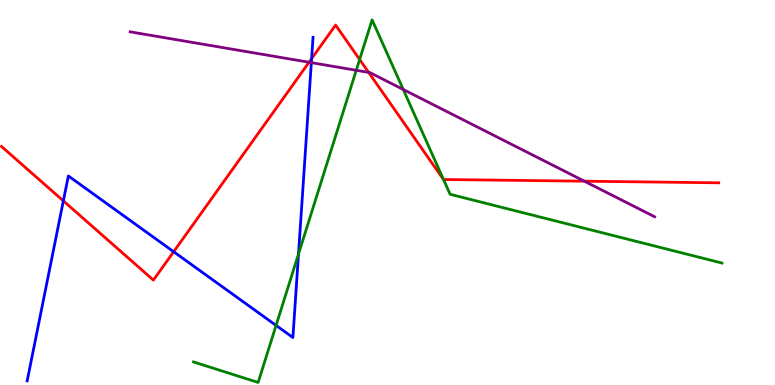[{'lines': ['blue', 'red'], 'intersections': [{'x': 0.817, 'y': 4.78}, {'x': 2.24, 'y': 3.46}, {'x': 4.02, 'y': 8.48}]}, {'lines': ['green', 'red'], 'intersections': [{'x': 4.64, 'y': 8.45}, {'x': 5.72, 'y': 5.34}]}, {'lines': ['purple', 'red'], 'intersections': [{'x': 3.99, 'y': 8.38}, {'x': 4.76, 'y': 8.12}, {'x': 7.54, 'y': 5.29}]}, {'lines': ['blue', 'green'], 'intersections': [{'x': 3.56, 'y': 1.55}, {'x': 3.85, 'y': 3.4}]}, {'lines': ['blue', 'purple'], 'intersections': [{'x': 4.02, 'y': 8.37}]}, {'lines': ['green', 'purple'], 'intersections': [{'x': 4.6, 'y': 8.17}, {'x': 5.2, 'y': 7.68}]}]